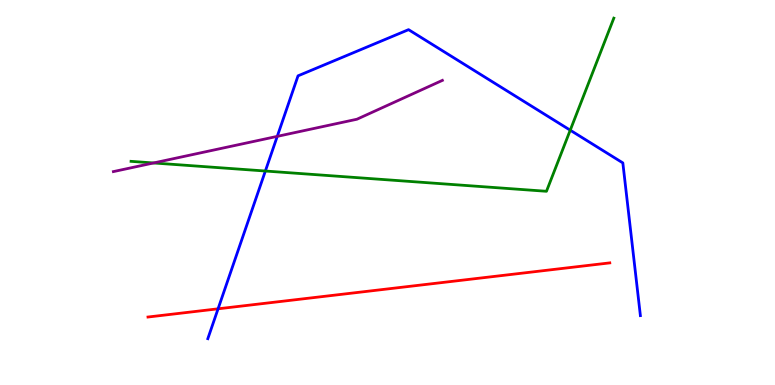[{'lines': ['blue', 'red'], 'intersections': [{'x': 2.81, 'y': 1.98}]}, {'lines': ['green', 'red'], 'intersections': []}, {'lines': ['purple', 'red'], 'intersections': []}, {'lines': ['blue', 'green'], 'intersections': [{'x': 3.42, 'y': 5.56}, {'x': 7.36, 'y': 6.62}]}, {'lines': ['blue', 'purple'], 'intersections': [{'x': 3.58, 'y': 6.46}]}, {'lines': ['green', 'purple'], 'intersections': [{'x': 1.98, 'y': 5.77}]}]